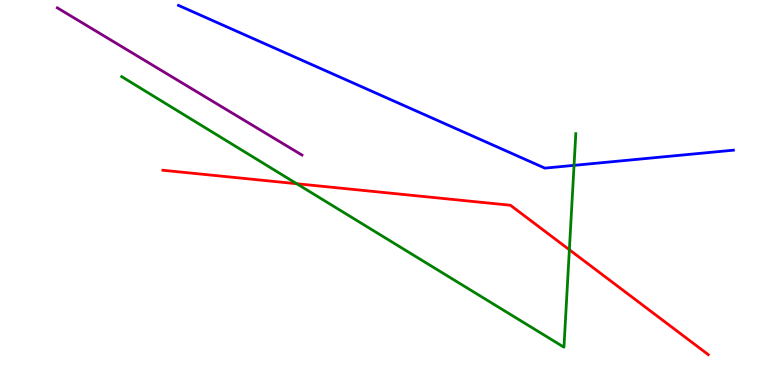[{'lines': ['blue', 'red'], 'intersections': []}, {'lines': ['green', 'red'], 'intersections': [{'x': 3.83, 'y': 5.23}, {'x': 7.35, 'y': 3.51}]}, {'lines': ['purple', 'red'], 'intersections': []}, {'lines': ['blue', 'green'], 'intersections': [{'x': 7.41, 'y': 5.71}]}, {'lines': ['blue', 'purple'], 'intersections': []}, {'lines': ['green', 'purple'], 'intersections': []}]